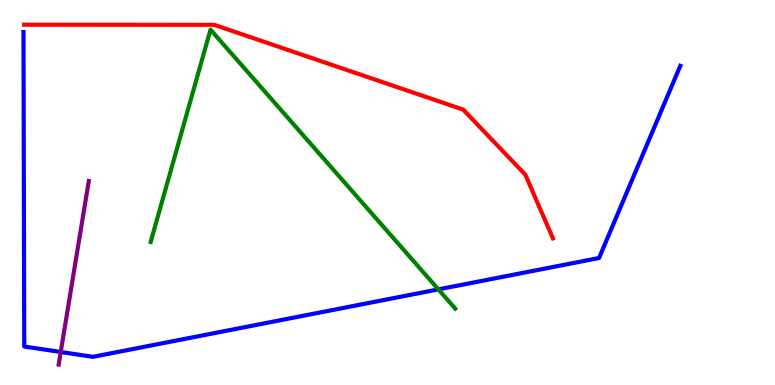[{'lines': ['blue', 'red'], 'intersections': []}, {'lines': ['green', 'red'], 'intersections': []}, {'lines': ['purple', 'red'], 'intersections': []}, {'lines': ['blue', 'green'], 'intersections': [{'x': 5.66, 'y': 2.48}]}, {'lines': ['blue', 'purple'], 'intersections': [{'x': 0.784, 'y': 0.857}]}, {'lines': ['green', 'purple'], 'intersections': []}]